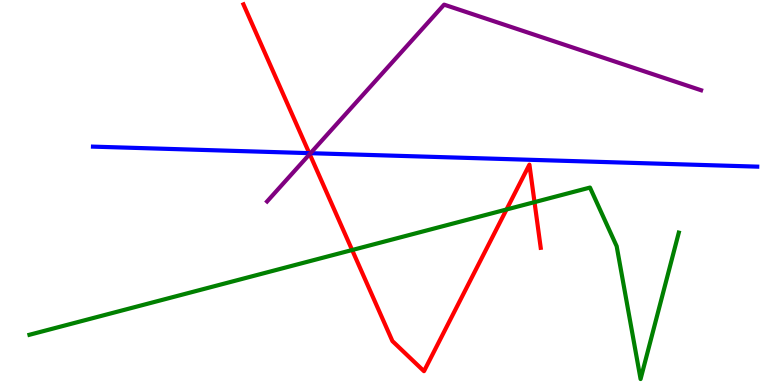[{'lines': ['blue', 'red'], 'intersections': [{'x': 3.99, 'y': 6.02}]}, {'lines': ['green', 'red'], 'intersections': [{'x': 4.54, 'y': 3.51}, {'x': 6.54, 'y': 4.56}, {'x': 6.9, 'y': 4.75}]}, {'lines': ['purple', 'red'], 'intersections': [{'x': 4.0, 'y': 6.0}]}, {'lines': ['blue', 'green'], 'intersections': []}, {'lines': ['blue', 'purple'], 'intersections': [{'x': 4.01, 'y': 6.02}]}, {'lines': ['green', 'purple'], 'intersections': []}]